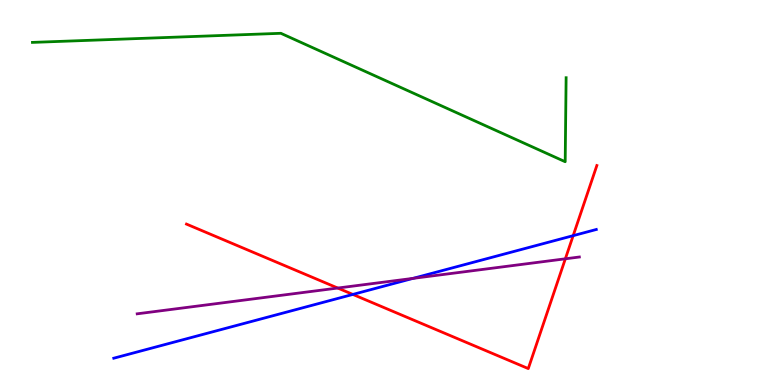[{'lines': ['blue', 'red'], 'intersections': [{'x': 4.55, 'y': 2.35}, {'x': 7.4, 'y': 3.88}]}, {'lines': ['green', 'red'], 'intersections': []}, {'lines': ['purple', 'red'], 'intersections': [{'x': 4.36, 'y': 2.52}, {'x': 7.29, 'y': 3.28}]}, {'lines': ['blue', 'green'], 'intersections': []}, {'lines': ['blue', 'purple'], 'intersections': [{'x': 5.33, 'y': 2.77}]}, {'lines': ['green', 'purple'], 'intersections': []}]